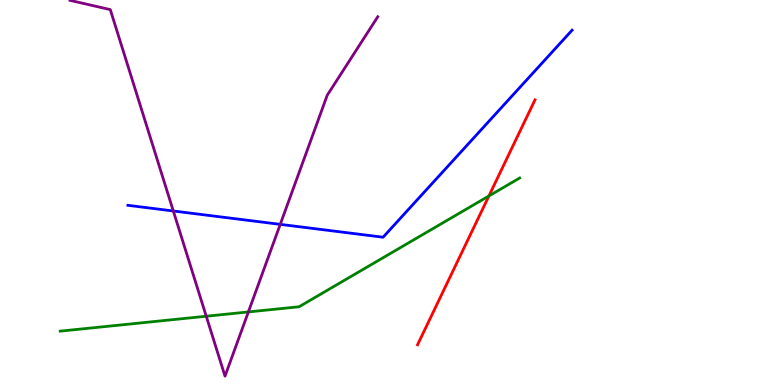[{'lines': ['blue', 'red'], 'intersections': []}, {'lines': ['green', 'red'], 'intersections': [{'x': 6.31, 'y': 4.91}]}, {'lines': ['purple', 'red'], 'intersections': []}, {'lines': ['blue', 'green'], 'intersections': []}, {'lines': ['blue', 'purple'], 'intersections': [{'x': 2.24, 'y': 4.52}, {'x': 3.62, 'y': 4.17}]}, {'lines': ['green', 'purple'], 'intersections': [{'x': 2.66, 'y': 1.79}, {'x': 3.2, 'y': 1.9}]}]